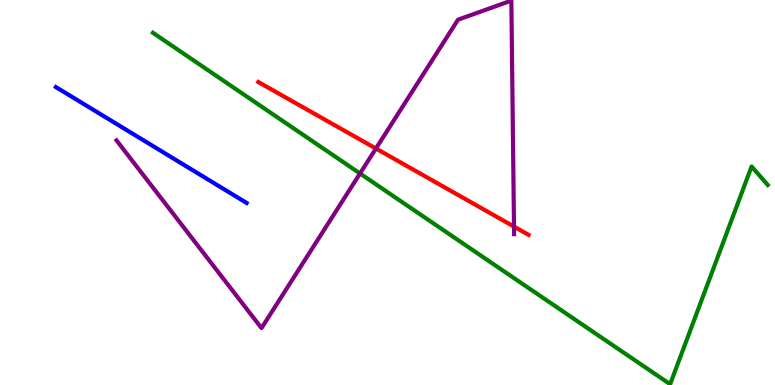[{'lines': ['blue', 'red'], 'intersections': []}, {'lines': ['green', 'red'], 'intersections': []}, {'lines': ['purple', 'red'], 'intersections': [{'x': 4.85, 'y': 6.14}, {'x': 6.63, 'y': 4.11}]}, {'lines': ['blue', 'green'], 'intersections': []}, {'lines': ['blue', 'purple'], 'intersections': []}, {'lines': ['green', 'purple'], 'intersections': [{'x': 4.65, 'y': 5.49}]}]